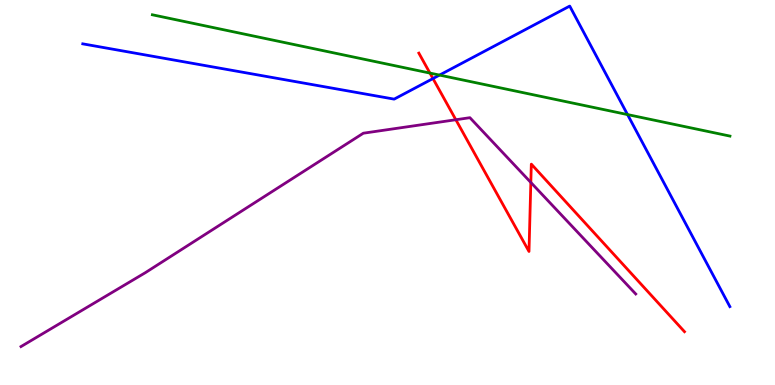[{'lines': ['blue', 'red'], 'intersections': [{'x': 5.59, 'y': 7.96}]}, {'lines': ['green', 'red'], 'intersections': [{'x': 5.55, 'y': 8.1}]}, {'lines': ['purple', 'red'], 'intersections': [{'x': 5.88, 'y': 6.89}, {'x': 6.85, 'y': 5.26}]}, {'lines': ['blue', 'green'], 'intersections': [{'x': 5.67, 'y': 8.05}, {'x': 8.1, 'y': 7.02}]}, {'lines': ['blue', 'purple'], 'intersections': []}, {'lines': ['green', 'purple'], 'intersections': []}]